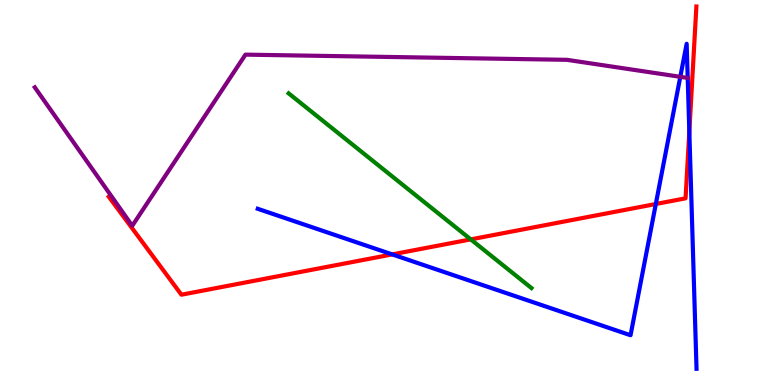[{'lines': ['blue', 'red'], 'intersections': [{'x': 5.06, 'y': 3.39}, {'x': 8.46, 'y': 4.7}, {'x': 8.89, 'y': 6.58}]}, {'lines': ['green', 'red'], 'intersections': [{'x': 6.07, 'y': 3.78}]}, {'lines': ['purple', 'red'], 'intersections': []}, {'lines': ['blue', 'green'], 'intersections': []}, {'lines': ['blue', 'purple'], 'intersections': [{'x': 8.78, 'y': 8.0}]}, {'lines': ['green', 'purple'], 'intersections': []}]